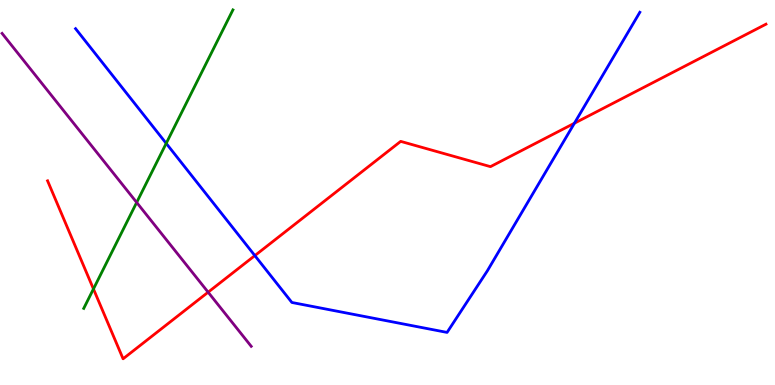[{'lines': ['blue', 'red'], 'intersections': [{'x': 3.29, 'y': 3.36}, {'x': 7.41, 'y': 6.8}]}, {'lines': ['green', 'red'], 'intersections': [{'x': 1.21, 'y': 2.49}]}, {'lines': ['purple', 'red'], 'intersections': [{'x': 2.69, 'y': 2.41}]}, {'lines': ['blue', 'green'], 'intersections': [{'x': 2.14, 'y': 6.28}]}, {'lines': ['blue', 'purple'], 'intersections': []}, {'lines': ['green', 'purple'], 'intersections': [{'x': 1.76, 'y': 4.74}]}]